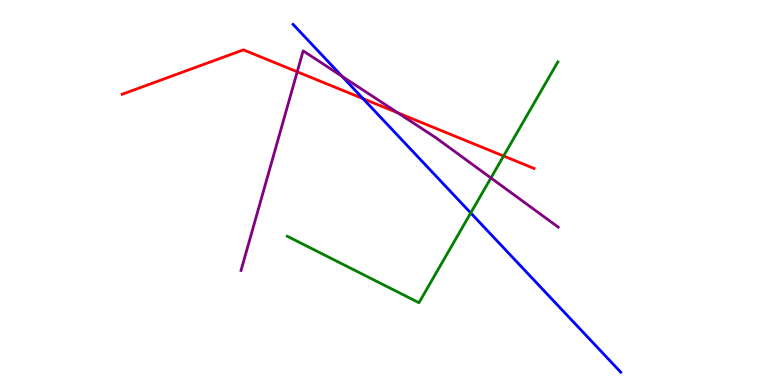[{'lines': ['blue', 'red'], 'intersections': [{'x': 4.68, 'y': 7.44}]}, {'lines': ['green', 'red'], 'intersections': [{'x': 6.5, 'y': 5.95}]}, {'lines': ['purple', 'red'], 'intersections': [{'x': 3.84, 'y': 8.14}, {'x': 5.13, 'y': 7.07}]}, {'lines': ['blue', 'green'], 'intersections': [{'x': 6.07, 'y': 4.47}]}, {'lines': ['blue', 'purple'], 'intersections': [{'x': 4.41, 'y': 8.02}]}, {'lines': ['green', 'purple'], 'intersections': [{'x': 6.33, 'y': 5.38}]}]